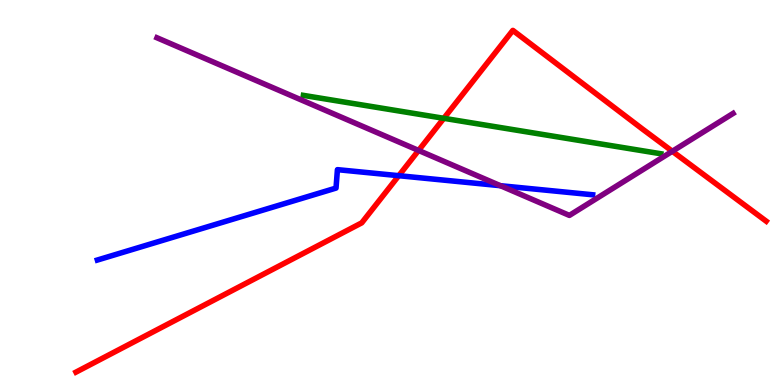[{'lines': ['blue', 'red'], 'intersections': [{'x': 5.15, 'y': 5.44}]}, {'lines': ['green', 'red'], 'intersections': [{'x': 5.73, 'y': 6.93}]}, {'lines': ['purple', 'red'], 'intersections': [{'x': 5.4, 'y': 6.09}, {'x': 8.68, 'y': 6.07}]}, {'lines': ['blue', 'green'], 'intersections': []}, {'lines': ['blue', 'purple'], 'intersections': [{'x': 6.46, 'y': 5.18}]}, {'lines': ['green', 'purple'], 'intersections': []}]